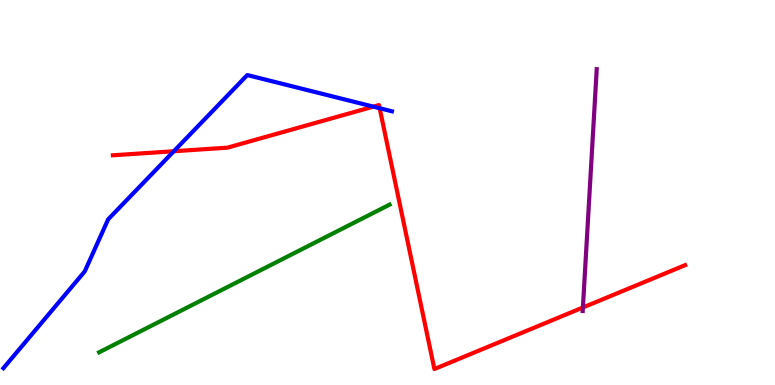[{'lines': ['blue', 'red'], 'intersections': [{'x': 2.24, 'y': 6.07}, {'x': 4.82, 'y': 7.23}, {'x': 4.9, 'y': 7.19}]}, {'lines': ['green', 'red'], 'intersections': []}, {'lines': ['purple', 'red'], 'intersections': [{'x': 7.52, 'y': 2.01}]}, {'lines': ['blue', 'green'], 'intersections': []}, {'lines': ['blue', 'purple'], 'intersections': []}, {'lines': ['green', 'purple'], 'intersections': []}]